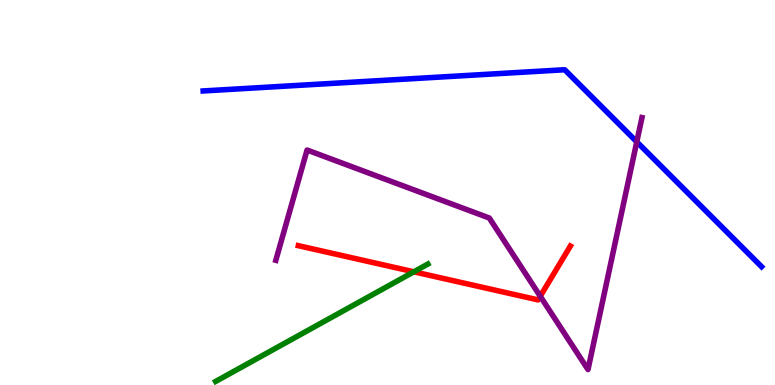[{'lines': ['blue', 'red'], 'intersections': []}, {'lines': ['green', 'red'], 'intersections': [{'x': 5.34, 'y': 2.94}]}, {'lines': ['purple', 'red'], 'intersections': [{'x': 6.97, 'y': 2.3}]}, {'lines': ['blue', 'green'], 'intersections': []}, {'lines': ['blue', 'purple'], 'intersections': [{'x': 8.22, 'y': 6.32}]}, {'lines': ['green', 'purple'], 'intersections': []}]